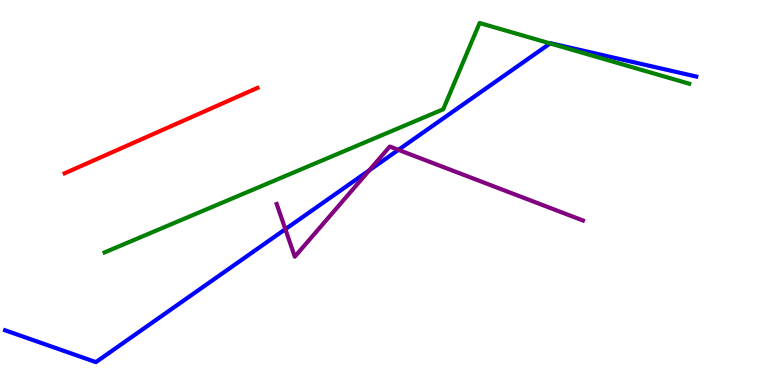[{'lines': ['blue', 'red'], 'intersections': []}, {'lines': ['green', 'red'], 'intersections': []}, {'lines': ['purple', 'red'], 'intersections': []}, {'lines': ['blue', 'green'], 'intersections': [{'x': 7.1, 'y': 8.87}]}, {'lines': ['blue', 'purple'], 'intersections': [{'x': 3.68, 'y': 4.05}, {'x': 4.77, 'y': 5.58}, {'x': 5.14, 'y': 6.11}]}, {'lines': ['green', 'purple'], 'intersections': []}]